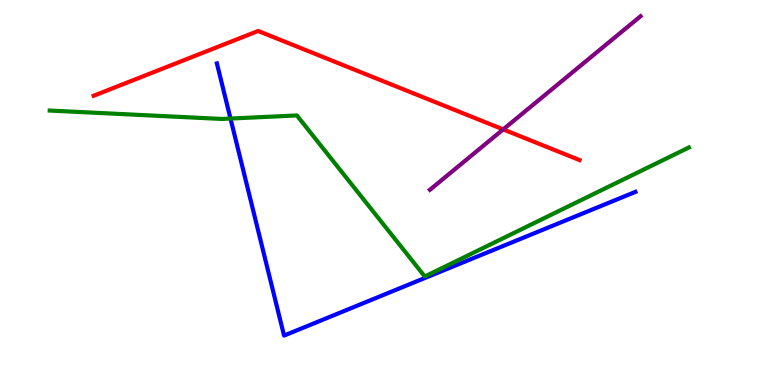[{'lines': ['blue', 'red'], 'intersections': []}, {'lines': ['green', 'red'], 'intersections': []}, {'lines': ['purple', 'red'], 'intersections': [{'x': 6.49, 'y': 6.64}]}, {'lines': ['blue', 'green'], 'intersections': [{'x': 2.97, 'y': 6.92}]}, {'lines': ['blue', 'purple'], 'intersections': []}, {'lines': ['green', 'purple'], 'intersections': []}]